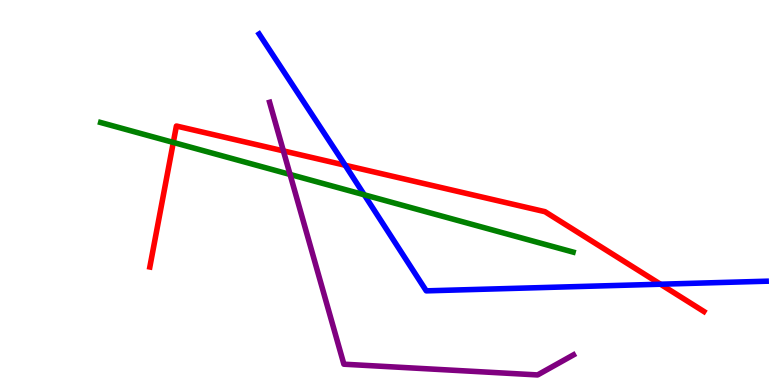[{'lines': ['blue', 'red'], 'intersections': [{'x': 4.45, 'y': 5.71}, {'x': 8.52, 'y': 2.62}]}, {'lines': ['green', 'red'], 'intersections': [{'x': 2.24, 'y': 6.3}]}, {'lines': ['purple', 'red'], 'intersections': [{'x': 3.66, 'y': 6.08}]}, {'lines': ['blue', 'green'], 'intersections': [{'x': 4.7, 'y': 4.94}]}, {'lines': ['blue', 'purple'], 'intersections': []}, {'lines': ['green', 'purple'], 'intersections': [{'x': 3.74, 'y': 5.47}]}]